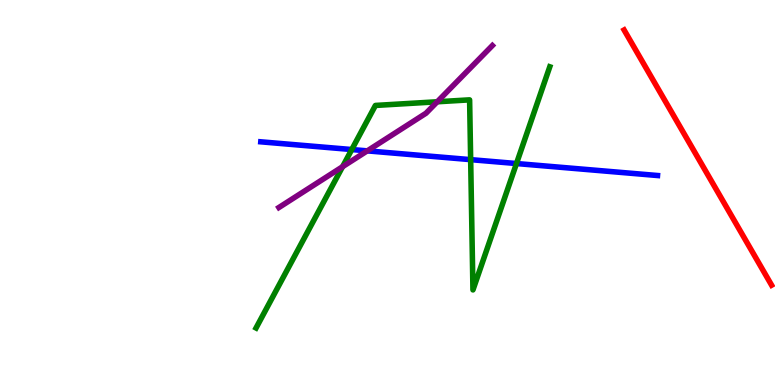[{'lines': ['blue', 'red'], 'intersections': []}, {'lines': ['green', 'red'], 'intersections': []}, {'lines': ['purple', 'red'], 'intersections': []}, {'lines': ['blue', 'green'], 'intersections': [{'x': 4.54, 'y': 6.12}, {'x': 6.07, 'y': 5.85}, {'x': 6.66, 'y': 5.75}]}, {'lines': ['blue', 'purple'], 'intersections': [{'x': 4.74, 'y': 6.08}]}, {'lines': ['green', 'purple'], 'intersections': [{'x': 4.42, 'y': 5.67}, {'x': 5.64, 'y': 7.36}]}]